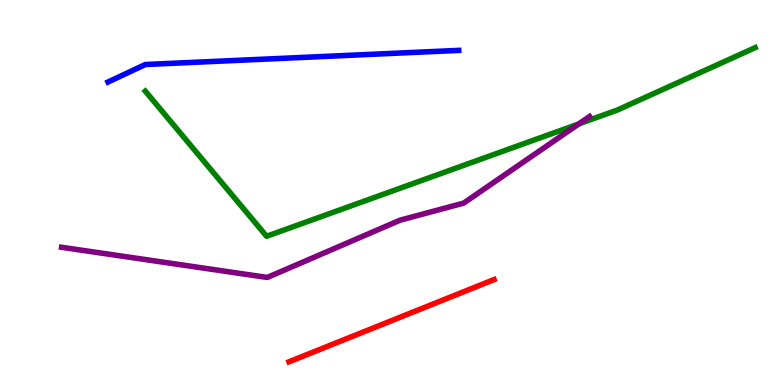[{'lines': ['blue', 'red'], 'intersections': []}, {'lines': ['green', 'red'], 'intersections': []}, {'lines': ['purple', 'red'], 'intersections': []}, {'lines': ['blue', 'green'], 'intersections': []}, {'lines': ['blue', 'purple'], 'intersections': []}, {'lines': ['green', 'purple'], 'intersections': [{'x': 7.47, 'y': 6.78}]}]